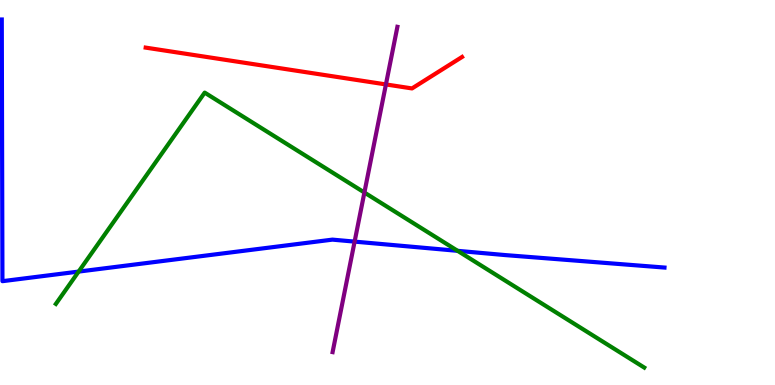[{'lines': ['blue', 'red'], 'intersections': []}, {'lines': ['green', 'red'], 'intersections': []}, {'lines': ['purple', 'red'], 'intersections': [{'x': 4.98, 'y': 7.81}]}, {'lines': ['blue', 'green'], 'intersections': [{'x': 1.01, 'y': 2.95}, {'x': 5.9, 'y': 3.48}]}, {'lines': ['blue', 'purple'], 'intersections': [{'x': 4.58, 'y': 3.72}]}, {'lines': ['green', 'purple'], 'intersections': [{'x': 4.7, 'y': 5.0}]}]